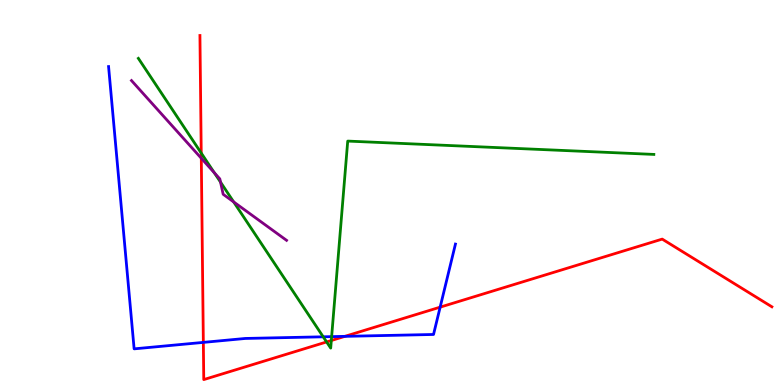[{'lines': ['blue', 'red'], 'intersections': [{'x': 2.62, 'y': 1.11}, {'x': 4.45, 'y': 1.26}, {'x': 5.68, 'y': 2.02}]}, {'lines': ['green', 'red'], 'intersections': [{'x': 2.6, 'y': 6.02}, {'x': 4.21, 'y': 1.12}, {'x': 4.28, 'y': 1.16}]}, {'lines': ['purple', 'red'], 'intersections': [{'x': 2.6, 'y': 5.89}]}, {'lines': ['blue', 'green'], 'intersections': [{'x': 4.17, 'y': 1.25}, {'x': 4.28, 'y': 1.26}]}, {'lines': ['blue', 'purple'], 'intersections': []}, {'lines': ['green', 'purple'], 'intersections': [{'x': 2.76, 'y': 5.51}, {'x': 2.85, 'y': 5.27}, {'x': 3.01, 'y': 4.76}]}]